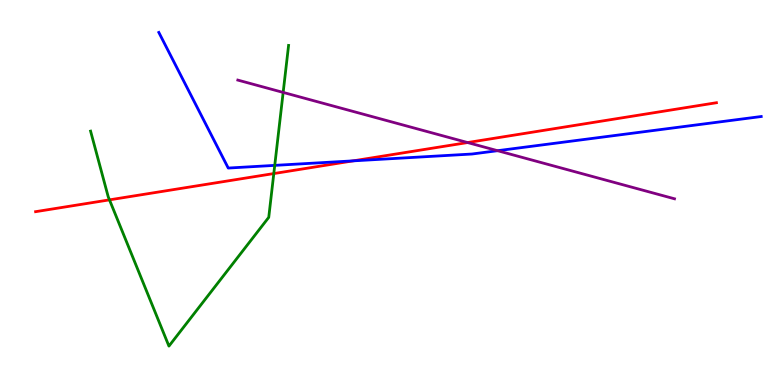[{'lines': ['blue', 'red'], 'intersections': [{'x': 4.56, 'y': 5.82}]}, {'lines': ['green', 'red'], 'intersections': [{'x': 1.41, 'y': 4.81}, {'x': 3.53, 'y': 5.49}]}, {'lines': ['purple', 'red'], 'intersections': [{'x': 6.03, 'y': 6.3}]}, {'lines': ['blue', 'green'], 'intersections': [{'x': 3.55, 'y': 5.7}]}, {'lines': ['blue', 'purple'], 'intersections': [{'x': 6.42, 'y': 6.09}]}, {'lines': ['green', 'purple'], 'intersections': [{'x': 3.65, 'y': 7.6}]}]